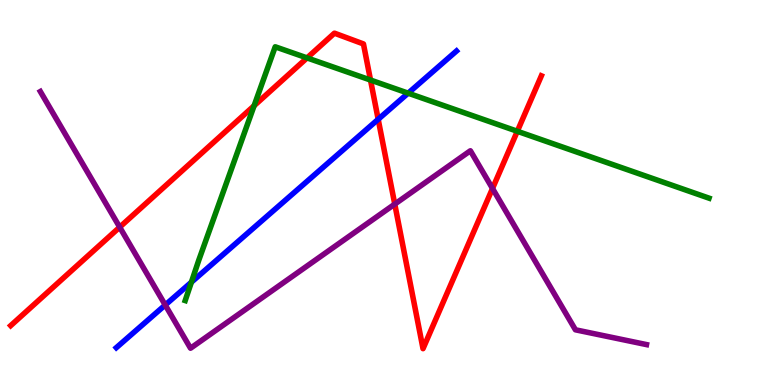[{'lines': ['blue', 'red'], 'intersections': [{'x': 4.88, 'y': 6.9}]}, {'lines': ['green', 'red'], 'intersections': [{'x': 3.28, 'y': 7.25}, {'x': 3.96, 'y': 8.5}, {'x': 4.78, 'y': 7.92}, {'x': 6.68, 'y': 6.59}]}, {'lines': ['purple', 'red'], 'intersections': [{'x': 1.54, 'y': 4.1}, {'x': 5.09, 'y': 4.7}, {'x': 6.35, 'y': 5.1}]}, {'lines': ['blue', 'green'], 'intersections': [{'x': 2.47, 'y': 2.67}, {'x': 5.27, 'y': 7.58}]}, {'lines': ['blue', 'purple'], 'intersections': [{'x': 2.13, 'y': 2.08}]}, {'lines': ['green', 'purple'], 'intersections': []}]